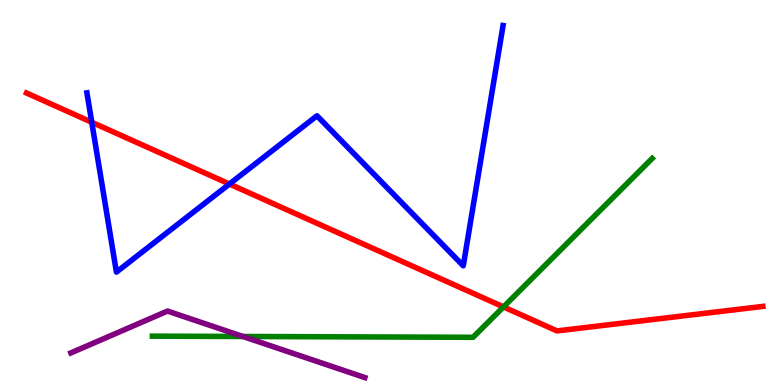[{'lines': ['blue', 'red'], 'intersections': [{'x': 1.18, 'y': 6.82}, {'x': 2.96, 'y': 5.22}]}, {'lines': ['green', 'red'], 'intersections': [{'x': 6.5, 'y': 2.03}]}, {'lines': ['purple', 'red'], 'intersections': []}, {'lines': ['blue', 'green'], 'intersections': []}, {'lines': ['blue', 'purple'], 'intersections': []}, {'lines': ['green', 'purple'], 'intersections': [{'x': 3.13, 'y': 1.26}]}]